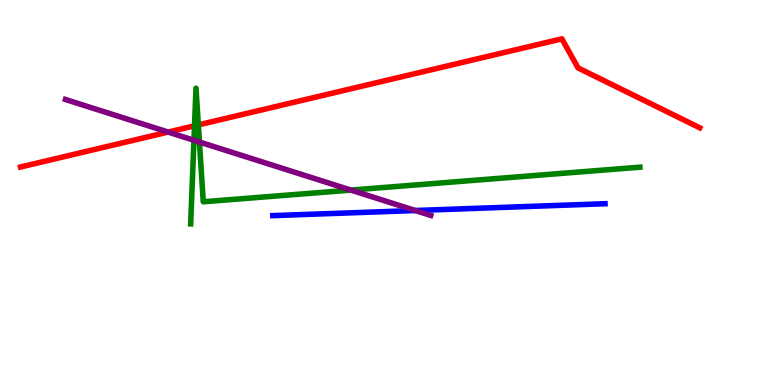[{'lines': ['blue', 'red'], 'intersections': []}, {'lines': ['green', 'red'], 'intersections': [{'x': 2.51, 'y': 6.73}, {'x': 2.56, 'y': 6.76}]}, {'lines': ['purple', 'red'], 'intersections': [{'x': 2.17, 'y': 6.57}]}, {'lines': ['blue', 'green'], 'intersections': []}, {'lines': ['blue', 'purple'], 'intersections': [{'x': 5.36, 'y': 4.53}]}, {'lines': ['green', 'purple'], 'intersections': [{'x': 2.5, 'y': 6.36}, {'x': 2.57, 'y': 6.31}, {'x': 4.53, 'y': 5.06}]}]